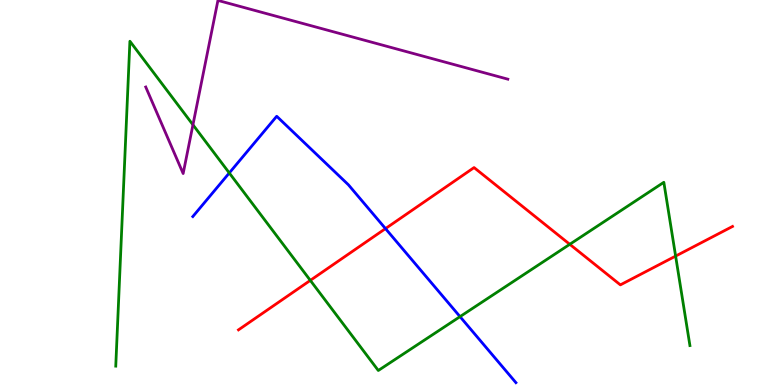[{'lines': ['blue', 'red'], 'intersections': [{'x': 4.97, 'y': 4.06}]}, {'lines': ['green', 'red'], 'intersections': [{'x': 4.0, 'y': 2.72}, {'x': 7.35, 'y': 3.65}, {'x': 8.72, 'y': 3.35}]}, {'lines': ['purple', 'red'], 'intersections': []}, {'lines': ['blue', 'green'], 'intersections': [{'x': 2.96, 'y': 5.51}, {'x': 5.94, 'y': 1.78}]}, {'lines': ['blue', 'purple'], 'intersections': []}, {'lines': ['green', 'purple'], 'intersections': [{'x': 2.49, 'y': 6.76}]}]